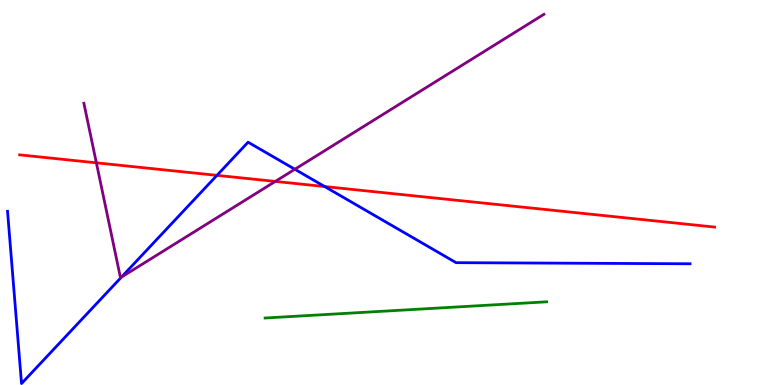[{'lines': ['blue', 'red'], 'intersections': [{'x': 2.8, 'y': 5.45}, {'x': 4.19, 'y': 5.15}]}, {'lines': ['green', 'red'], 'intersections': []}, {'lines': ['purple', 'red'], 'intersections': [{'x': 1.24, 'y': 5.77}, {'x': 3.55, 'y': 5.29}]}, {'lines': ['blue', 'green'], 'intersections': []}, {'lines': ['blue', 'purple'], 'intersections': [{'x': 1.57, 'y': 2.8}, {'x': 3.8, 'y': 5.6}]}, {'lines': ['green', 'purple'], 'intersections': []}]